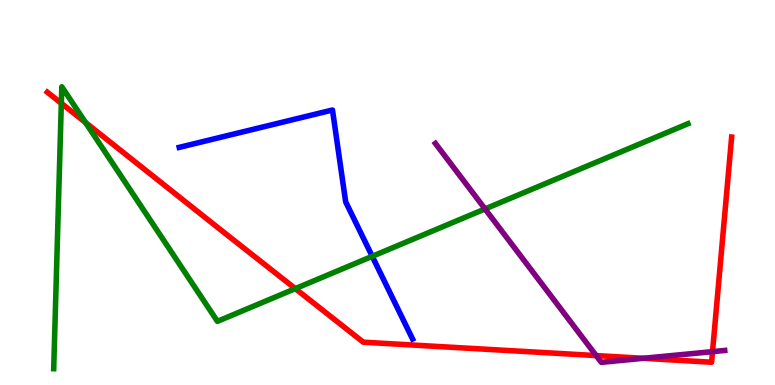[{'lines': ['blue', 'red'], 'intersections': []}, {'lines': ['green', 'red'], 'intersections': [{'x': 0.791, 'y': 7.32}, {'x': 1.1, 'y': 6.82}, {'x': 3.81, 'y': 2.5}]}, {'lines': ['purple', 'red'], 'intersections': [{'x': 7.69, 'y': 0.764}, {'x': 8.3, 'y': 0.693}, {'x': 9.19, 'y': 0.867}]}, {'lines': ['blue', 'green'], 'intersections': [{'x': 4.8, 'y': 3.34}]}, {'lines': ['blue', 'purple'], 'intersections': []}, {'lines': ['green', 'purple'], 'intersections': [{'x': 6.26, 'y': 4.57}]}]